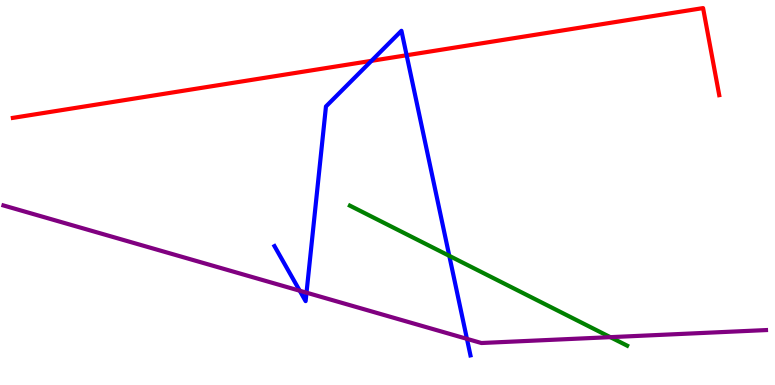[{'lines': ['blue', 'red'], 'intersections': [{'x': 4.79, 'y': 8.42}, {'x': 5.25, 'y': 8.57}]}, {'lines': ['green', 'red'], 'intersections': []}, {'lines': ['purple', 'red'], 'intersections': []}, {'lines': ['blue', 'green'], 'intersections': [{'x': 5.8, 'y': 3.35}]}, {'lines': ['blue', 'purple'], 'intersections': [{'x': 3.87, 'y': 2.45}, {'x': 3.96, 'y': 2.4}, {'x': 6.03, 'y': 1.2}]}, {'lines': ['green', 'purple'], 'intersections': [{'x': 7.88, 'y': 1.24}]}]